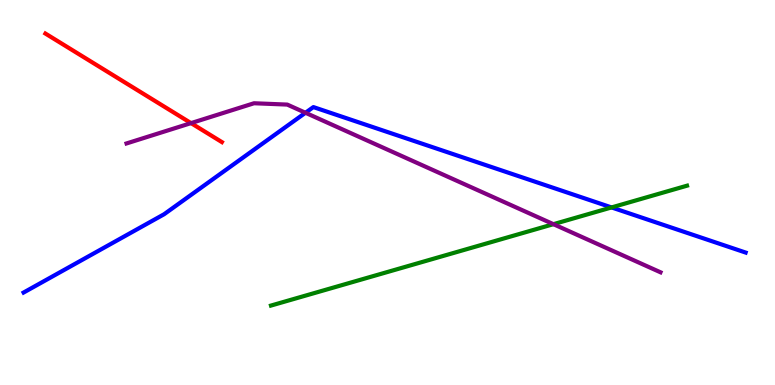[{'lines': ['blue', 'red'], 'intersections': []}, {'lines': ['green', 'red'], 'intersections': []}, {'lines': ['purple', 'red'], 'intersections': [{'x': 2.46, 'y': 6.8}]}, {'lines': ['blue', 'green'], 'intersections': [{'x': 7.89, 'y': 4.61}]}, {'lines': ['blue', 'purple'], 'intersections': [{'x': 3.94, 'y': 7.07}]}, {'lines': ['green', 'purple'], 'intersections': [{'x': 7.14, 'y': 4.18}]}]